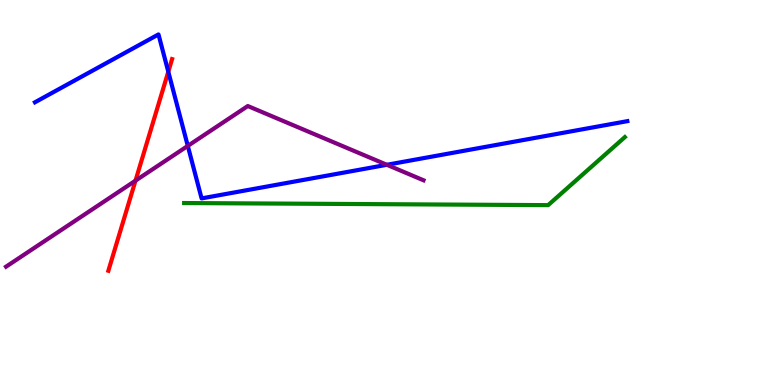[{'lines': ['blue', 'red'], 'intersections': [{'x': 2.17, 'y': 8.14}]}, {'lines': ['green', 'red'], 'intersections': []}, {'lines': ['purple', 'red'], 'intersections': [{'x': 1.75, 'y': 5.31}]}, {'lines': ['blue', 'green'], 'intersections': []}, {'lines': ['blue', 'purple'], 'intersections': [{'x': 2.42, 'y': 6.21}, {'x': 4.99, 'y': 5.72}]}, {'lines': ['green', 'purple'], 'intersections': []}]